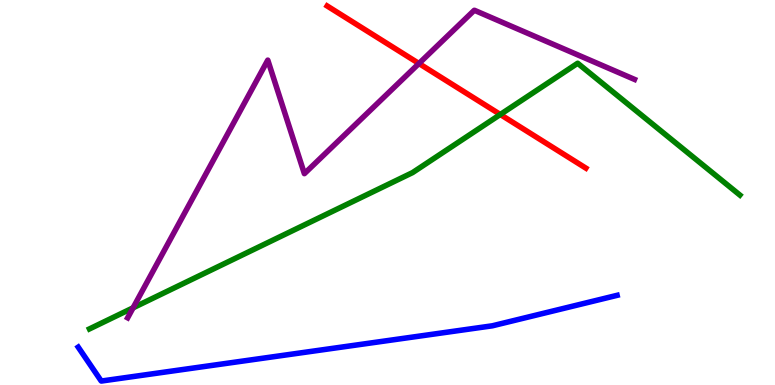[{'lines': ['blue', 'red'], 'intersections': []}, {'lines': ['green', 'red'], 'intersections': [{'x': 6.46, 'y': 7.03}]}, {'lines': ['purple', 'red'], 'intersections': [{'x': 5.41, 'y': 8.35}]}, {'lines': ['blue', 'green'], 'intersections': []}, {'lines': ['blue', 'purple'], 'intersections': []}, {'lines': ['green', 'purple'], 'intersections': [{'x': 1.72, 'y': 2.0}]}]